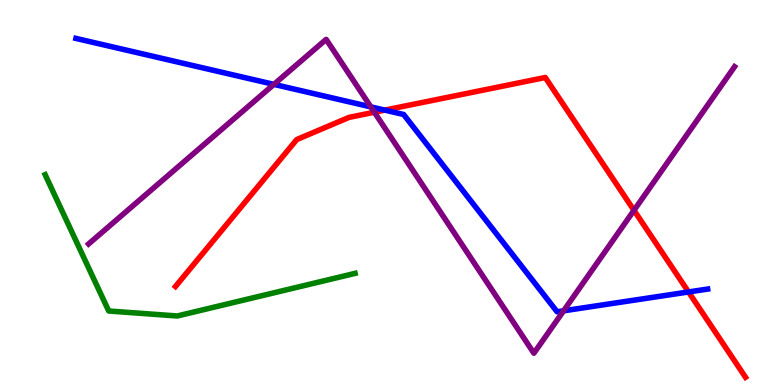[{'lines': ['blue', 'red'], 'intersections': [{'x': 4.96, 'y': 7.14}, {'x': 8.88, 'y': 2.42}]}, {'lines': ['green', 'red'], 'intersections': []}, {'lines': ['purple', 'red'], 'intersections': [{'x': 4.83, 'y': 7.08}, {'x': 8.18, 'y': 4.54}]}, {'lines': ['blue', 'green'], 'intersections': []}, {'lines': ['blue', 'purple'], 'intersections': [{'x': 3.53, 'y': 7.81}, {'x': 4.78, 'y': 7.22}, {'x': 7.27, 'y': 1.93}]}, {'lines': ['green', 'purple'], 'intersections': []}]